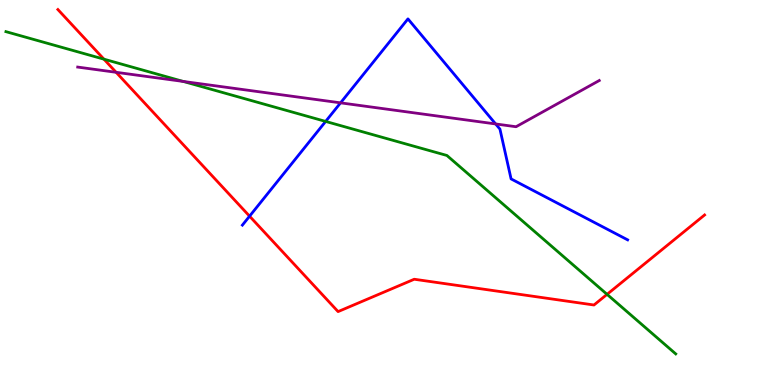[{'lines': ['blue', 'red'], 'intersections': [{'x': 3.22, 'y': 4.38}]}, {'lines': ['green', 'red'], 'intersections': [{'x': 1.34, 'y': 8.46}, {'x': 7.83, 'y': 2.35}]}, {'lines': ['purple', 'red'], 'intersections': [{'x': 1.5, 'y': 8.12}]}, {'lines': ['blue', 'green'], 'intersections': [{'x': 4.2, 'y': 6.85}]}, {'lines': ['blue', 'purple'], 'intersections': [{'x': 4.39, 'y': 7.33}, {'x': 6.4, 'y': 6.78}]}, {'lines': ['green', 'purple'], 'intersections': [{'x': 2.36, 'y': 7.88}]}]